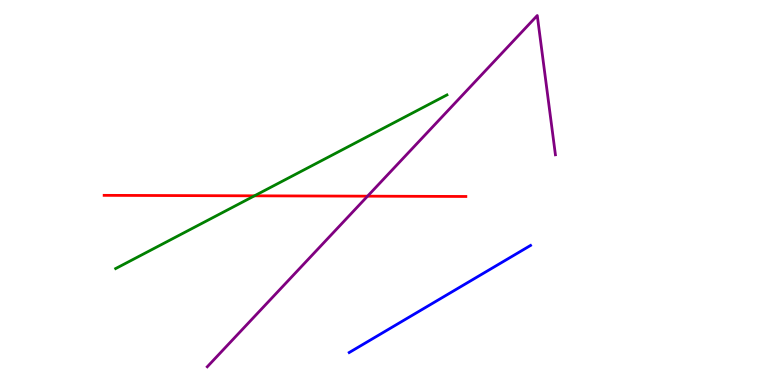[{'lines': ['blue', 'red'], 'intersections': []}, {'lines': ['green', 'red'], 'intersections': [{'x': 3.28, 'y': 4.91}]}, {'lines': ['purple', 'red'], 'intersections': [{'x': 4.74, 'y': 4.9}]}, {'lines': ['blue', 'green'], 'intersections': []}, {'lines': ['blue', 'purple'], 'intersections': []}, {'lines': ['green', 'purple'], 'intersections': []}]